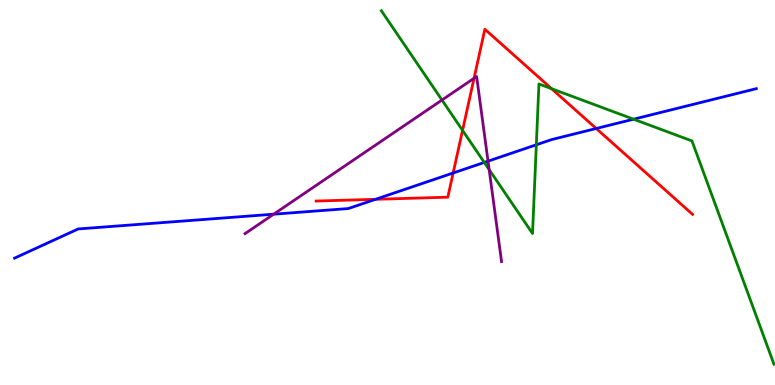[{'lines': ['blue', 'red'], 'intersections': [{'x': 4.85, 'y': 4.82}, {'x': 5.85, 'y': 5.51}, {'x': 7.69, 'y': 6.66}]}, {'lines': ['green', 'red'], 'intersections': [{'x': 5.97, 'y': 6.61}, {'x': 7.12, 'y': 7.7}]}, {'lines': ['purple', 'red'], 'intersections': [{'x': 6.12, 'y': 7.97}]}, {'lines': ['blue', 'green'], 'intersections': [{'x': 6.25, 'y': 5.78}, {'x': 6.92, 'y': 6.24}, {'x': 8.18, 'y': 6.9}]}, {'lines': ['blue', 'purple'], 'intersections': [{'x': 3.53, 'y': 4.44}, {'x': 6.3, 'y': 5.81}]}, {'lines': ['green', 'purple'], 'intersections': [{'x': 5.7, 'y': 7.4}, {'x': 6.31, 'y': 5.6}]}]